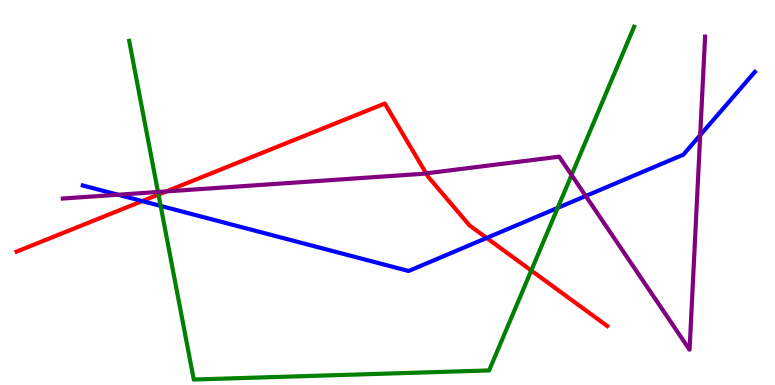[{'lines': ['blue', 'red'], 'intersections': [{'x': 1.84, 'y': 4.78}, {'x': 6.28, 'y': 3.82}]}, {'lines': ['green', 'red'], 'intersections': [{'x': 2.05, 'y': 4.95}, {'x': 6.86, 'y': 2.97}]}, {'lines': ['purple', 'red'], 'intersections': [{'x': 2.15, 'y': 5.03}, {'x': 5.5, 'y': 5.5}]}, {'lines': ['blue', 'green'], 'intersections': [{'x': 2.07, 'y': 4.65}, {'x': 7.2, 'y': 4.6}]}, {'lines': ['blue', 'purple'], 'intersections': [{'x': 1.52, 'y': 4.94}, {'x': 7.56, 'y': 4.91}, {'x': 9.03, 'y': 6.49}]}, {'lines': ['green', 'purple'], 'intersections': [{'x': 2.04, 'y': 5.01}, {'x': 7.38, 'y': 5.45}]}]